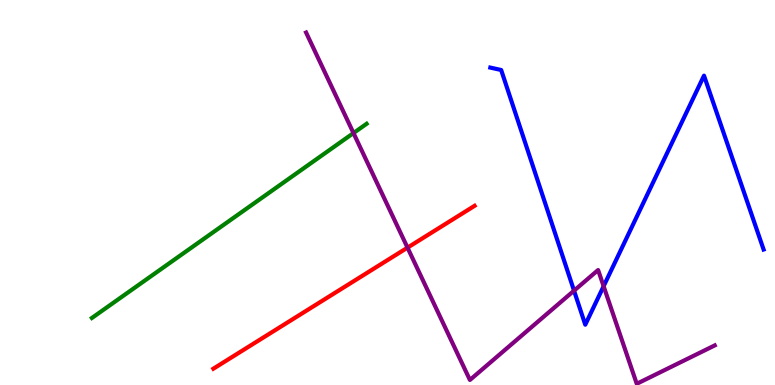[{'lines': ['blue', 'red'], 'intersections': []}, {'lines': ['green', 'red'], 'intersections': []}, {'lines': ['purple', 'red'], 'intersections': [{'x': 5.26, 'y': 3.57}]}, {'lines': ['blue', 'green'], 'intersections': []}, {'lines': ['blue', 'purple'], 'intersections': [{'x': 7.41, 'y': 2.45}, {'x': 7.79, 'y': 2.57}]}, {'lines': ['green', 'purple'], 'intersections': [{'x': 4.56, 'y': 6.54}]}]